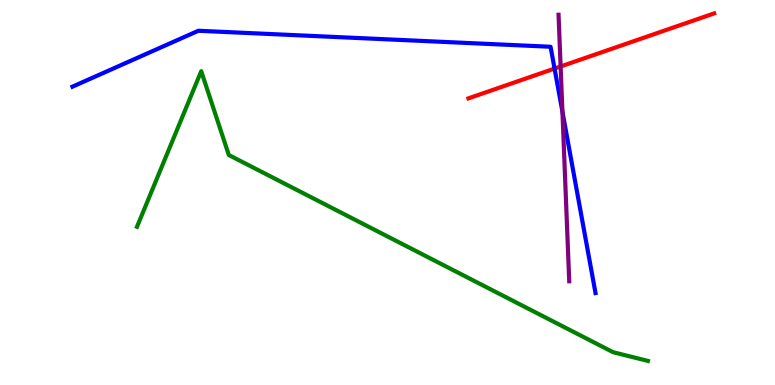[{'lines': ['blue', 'red'], 'intersections': [{'x': 7.16, 'y': 8.22}]}, {'lines': ['green', 'red'], 'intersections': []}, {'lines': ['purple', 'red'], 'intersections': [{'x': 7.23, 'y': 8.27}]}, {'lines': ['blue', 'green'], 'intersections': []}, {'lines': ['blue', 'purple'], 'intersections': [{'x': 7.26, 'y': 7.1}]}, {'lines': ['green', 'purple'], 'intersections': []}]